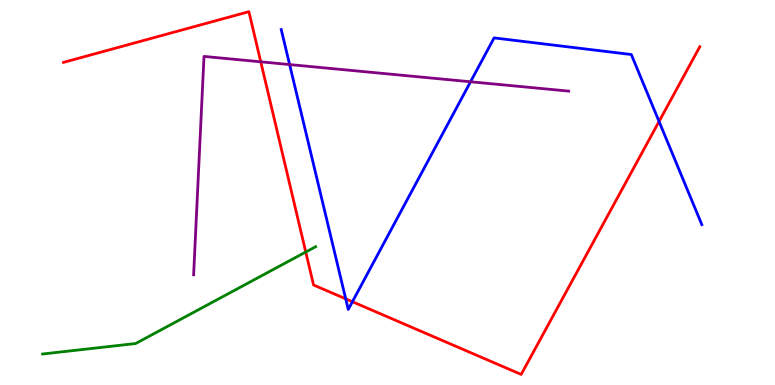[{'lines': ['blue', 'red'], 'intersections': [{'x': 4.46, 'y': 2.24}, {'x': 4.55, 'y': 2.16}, {'x': 8.5, 'y': 6.85}]}, {'lines': ['green', 'red'], 'intersections': [{'x': 3.95, 'y': 3.45}]}, {'lines': ['purple', 'red'], 'intersections': [{'x': 3.36, 'y': 8.39}]}, {'lines': ['blue', 'green'], 'intersections': []}, {'lines': ['blue', 'purple'], 'intersections': [{'x': 3.74, 'y': 8.32}, {'x': 6.07, 'y': 7.88}]}, {'lines': ['green', 'purple'], 'intersections': []}]